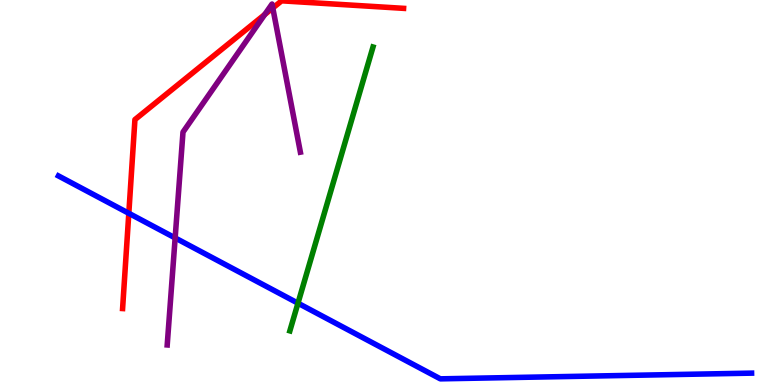[{'lines': ['blue', 'red'], 'intersections': [{'x': 1.66, 'y': 4.46}]}, {'lines': ['green', 'red'], 'intersections': []}, {'lines': ['purple', 'red'], 'intersections': [{'x': 3.42, 'y': 9.62}, {'x': 3.52, 'y': 9.79}]}, {'lines': ['blue', 'green'], 'intersections': [{'x': 3.84, 'y': 2.13}]}, {'lines': ['blue', 'purple'], 'intersections': [{'x': 2.26, 'y': 3.82}]}, {'lines': ['green', 'purple'], 'intersections': []}]